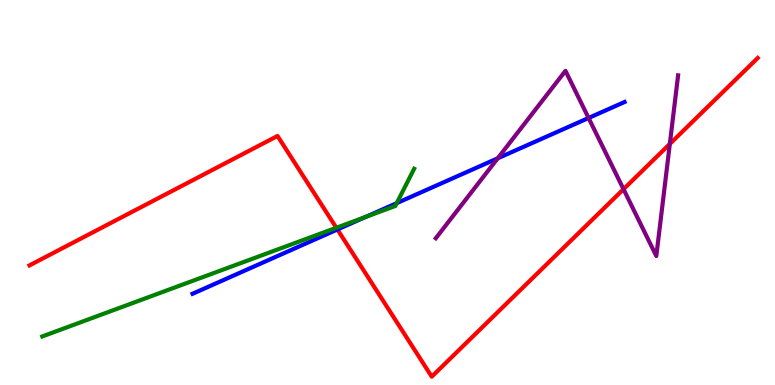[{'lines': ['blue', 'red'], 'intersections': [{'x': 4.35, 'y': 4.04}]}, {'lines': ['green', 'red'], 'intersections': [{'x': 4.34, 'y': 4.08}]}, {'lines': ['purple', 'red'], 'intersections': [{'x': 8.05, 'y': 5.09}, {'x': 8.64, 'y': 6.26}]}, {'lines': ['blue', 'green'], 'intersections': [{'x': 4.72, 'y': 4.36}, {'x': 5.12, 'y': 4.72}]}, {'lines': ['blue', 'purple'], 'intersections': [{'x': 6.42, 'y': 5.89}, {'x': 7.59, 'y': 6.94}]}, {'lines': ['green', 'purple'], 'intersections': []}]